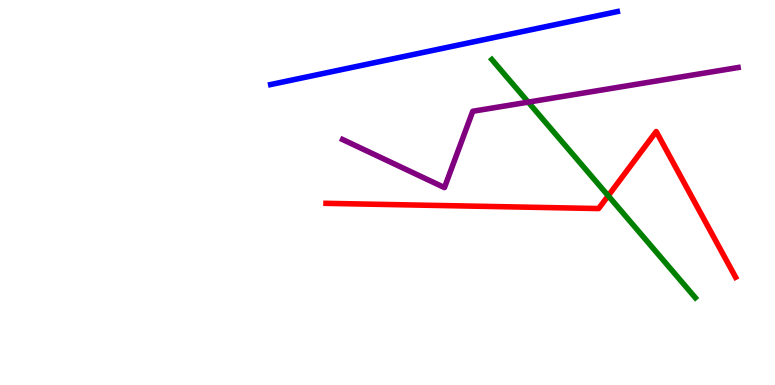[{'lines': ['blue', 'red'], 'intersections': []}, {'lines': ['green', 'red'], 'intersections': [{'x': 7.85, 'y': 4.92}]}, {'lines': ['purple', 'red'], 'intersections': []}, {'lines': ['blue', 'green'], 'intersections': []}, {'lines': ['blue', 'purple'], 'intersections': []}, {'lines': ['green', 'purple'], 'intersections': [{'x': 6.82, 'y': 7.35}]}]